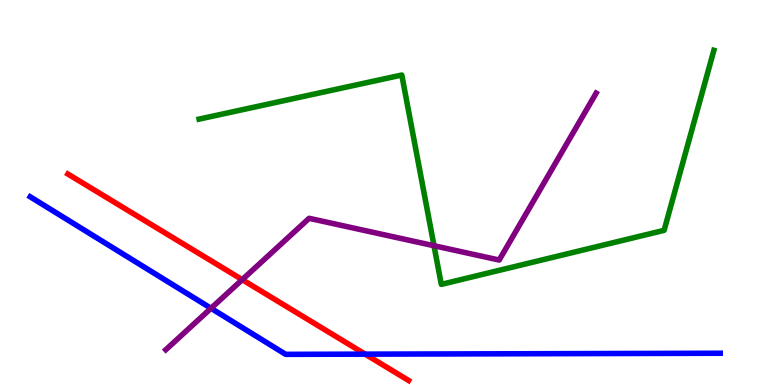[{'lines': ['blue', 'red'], 'intersections': [{'x': 4.71, 'y': 0.801}]}, {'lines': ['green', 'red'], 'intersections': []}, {'lines': ['purple', 'red'], 'intersections': [{'x': 3.13, 'y': 2.74}]}, {'lines': ['blue', 'green'], 'intersections': []}, {'lines': ['blue', 'purple'], 'intersections': [{'x': 2.72, 'y': 1.99}]}, {'lines': ['green', 'purple'], 'intersections': [{'x': 5.6, 'y': 3.62}]}]